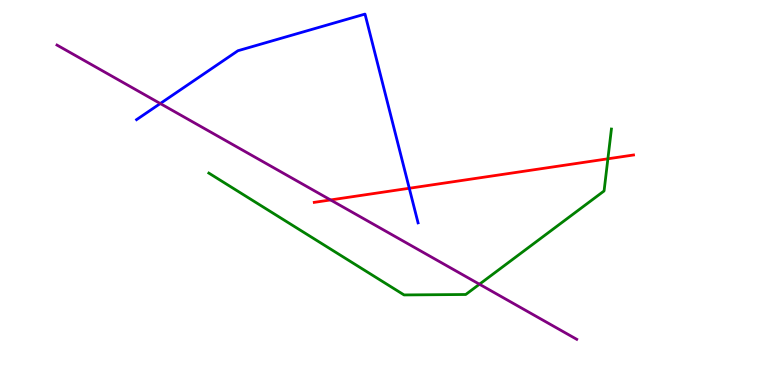[{'lines': ['blue', 'red'], 'intersections': [{'x': 5.28, 'y': 5.11}]}, {'lines': ['green', 'red'], 'intersections': [{'x': 7.84, 'y': 5.88}]}, {'lines': ['purple', 'red'], 'intersections': [{'x': 4.27, 'y': 4.81}]}, {'lines': ['blue', 'green'], 'intersections': []}, {'lines': ['blue', 'purple'], 'intersections': [{'x': 2.07, 'y': 7.31}]}, {'lines': ['green', 'purple'], 'intersections': [{'x': 6.19, 'y': 2.62}]}]